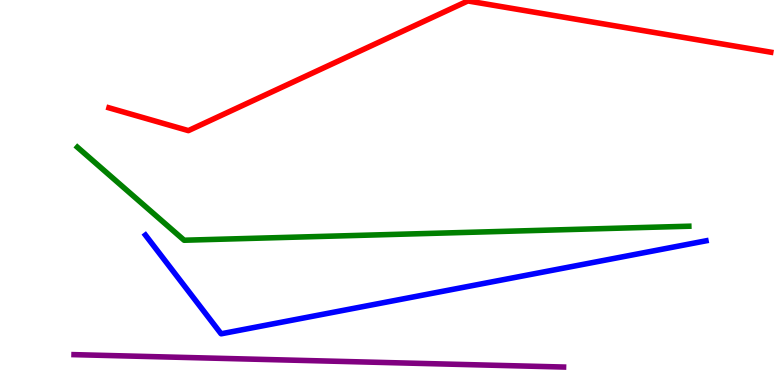[{'lines': ['blue', 'red'], 'intersections': []}, {'lines': ['green', 'red'], 'intersections': []}, {'lines': ['purple', 'red'], 'intersections': []}, {'lines': ['blue', 'green'], 'intersections': []}, {'lines': ['blue', 'purple'], 'intersections': []}, {'lines': ['green', 'purple'], 'intersections': []}]